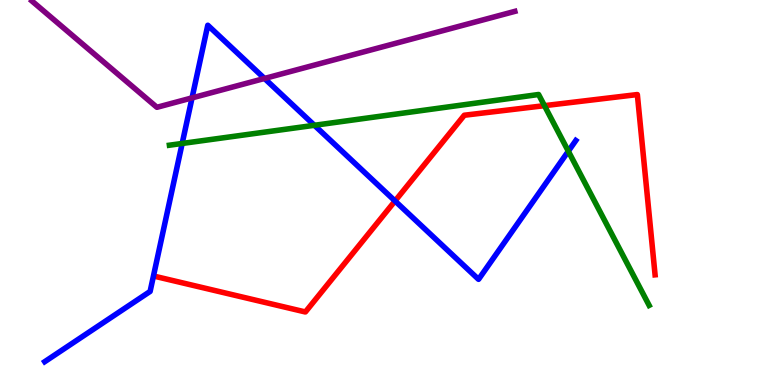[{'lines': ['blue', 'red'], 'intersections': [{'x': 5.1, 'y': 4.78}]}, {'lines': ['green', 'red'], 'intersections': [{'x': 7.03, 'y': 7.26}]}, {'lines': ['purple', 'red'], 'intersections': []}, {'lines': ['blue', 'green'], 'intersections': [{'x': 2.35, 'y': 6.27}, {'x': 4.06, 'y': 6.75}, {'x': 7.33, 'y': 6.07}]}, {'lines': ['blue', 'purple'], 'intersections': [{'x': 2.48, 'y': 7.46}, {'x': 3.41, 'y': 7.96}]}, {'lines': ['green', 'purple'], 'intersections': []}]